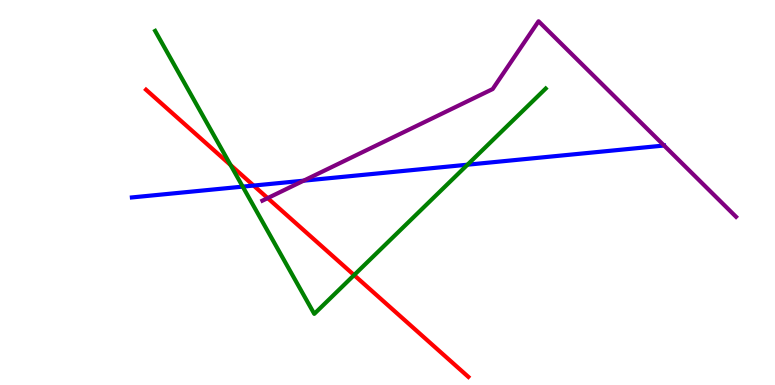[{'lines': ['blue', 'red'], 'intersections': [{'x': 3.27, 'y': 5.18}]}, {'lines': ['green', 'red'], 'intersections': [{'x': 2.98, 'y': 5.71}, {'x': 4.57, 'y': 2.85}]}, {'lines': ['purple', 'red'], 'intersections': [{'x': 3.45, 'y': 4.85}]}, {'lines': ['blue', 'green'], 'intersections': [{'x': 3.13, 'y': 5.15}, {'x': 6.03, 'y': 5.72}]}, {'lines': ['blue', 'purple'], 'intersections': [{'x': 3.92, 'y': 5.31}, {'x': 8.57, 'y': 6.22}]}, {'lines': ['green', 'purple'], 'intersections': []}]